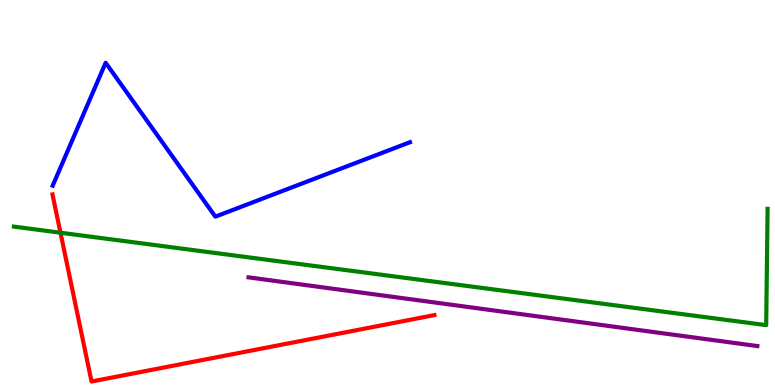[{'lines': ['blue', 'red'], 'intersections': []}, {'lines': ['green', 'red'], 'intersections': [{'x': 0.78, 'y': 3.96}]}, {'lines': ['purple', 'red'], 'intersections': []}, {'lines': ['blue', 'green'], 'intersections': []}, {'lines': ['blue', 'purple'], 'intersections': []}, {'lines': ['green', 'purple'], 'intersections': []}]